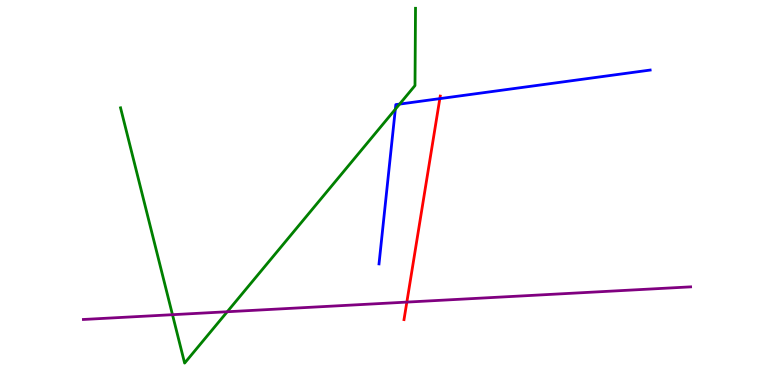[{'lines': ['blue', 'red'], 'intersections': [{'x': 5.68, 'y': 7.44}]}, {'lines': ['green', 'red'], 'intersections': []}, {'lines': ['purple', 'red'], 'intersections': [{'x': 5.25, 'y': 2.15}]}, {'lines': ['blue', 'green'], 'intersections': [{'x': 5.1, 'y': 7.16}, {'x': 5.16, 'y': 7.3}]}, {'lines': ['blue', 'purple'], 'intersections': []}, {'lines': ['green', 'purple'], 'intersections': [{'x': 2.23, 'y': 1.83}, {'x': 2.93, 'y': 1.9}]}]